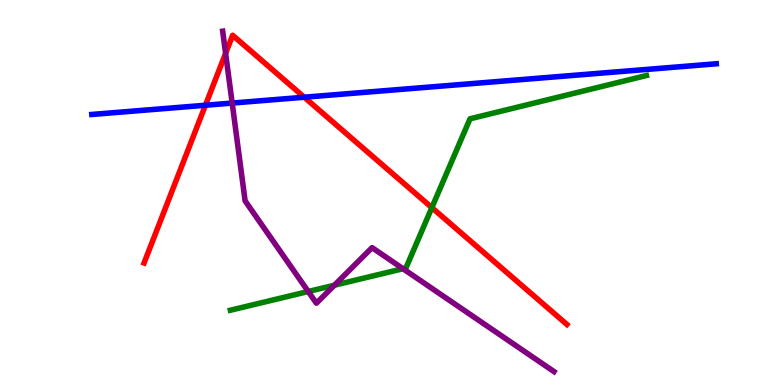[{'lines': ['blue', 'red'], 'intersections': [{'x': 2.65, 'y': 7.27}, {'x': 3.93, 'y': 7.47}]}, {'lines': ['green', 'red'], 'intersections': [{'x': 5.57, 'y': 4.61}]}, {'lines': ['purple', 'red'], 'intersections': [{'x': 2.91, 'y': 8.61}]}, {'lines': ['blue', 'green'], 'intersections': []}, {'lines': ['blue', 'purple'], 'intersections': [{'x': 3.0, 'y': 7.32}]}, {'lines': ['green', 'purple'], 'intersections': [{'x': 3.98, 'y': 2.43}, {'x': 4.32, 'y': 2.59}, {'x': 5.2, 'y': 3.02}]}]